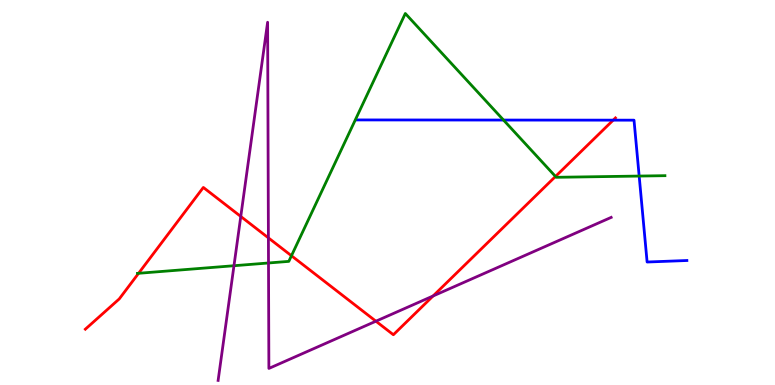[{'lines': ['blue', 'red'], 'intersections': [{'x': 7.91, 'y': 6.88}]}, {'lines': ['green', 'red'], 'intersections': [{'x': 1.79, 'y': 2.9}, {'x': 3.76, 'y': 3.36}, {'x': 7.17, 'y': 5.42}]}, {'lines': ['purple', 'red'], 'intersections': [{'x': 3.11, 'y': 4.38}, {'x': 3.46, 'y': 3.82}, {'x': 4.85, 'y': 1.66}, {'x': 5.59, 'y': 2.31}]}, {'lines': ['blue', 'green'], 'intersections': [{'x': 6.5, 'y': 6.88}, {'x': 8.25, 'y': 5.43}]}, {'lines': ['blue', 'purple'], 'intersections': []}, {'lines': ['green', 'purple'], 'intersections': [{'x': 3.02, 'y': 3.1}, {'x': 3.46, 'y': 3.17}]}]